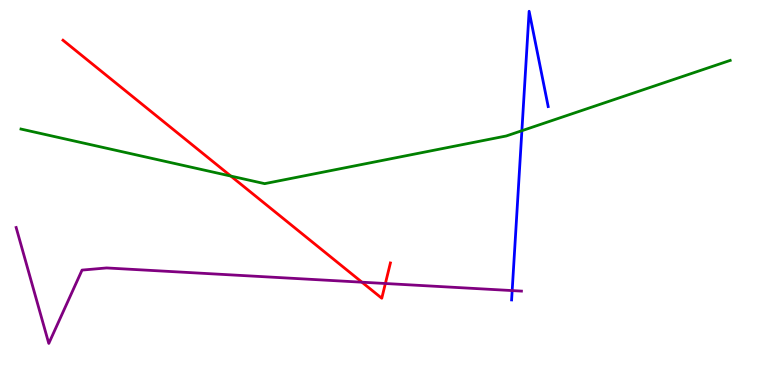[{'lines': ['blue', 'red'], 'intersections': []}, {'lines': ['green', 'red'], 'intersections': [{'x': 2.98, 'y': 5.43}]}, {'lines': ['purple', 'red'], 'intersections': [{'x': 4.67, 'y': 2.67}, {'x': 4.97, 'y': 2.64}]}, {'lines': ['blue', 'green'], 'intersections': [{'x': 6.73, 'y': 6.61}]}, {'lines': ['blue', 'purple'], 'intersections': [{'x': 6.61, 'y': 2.45}]}, {'lines': ['green', 'purple'], 'intersections': []}]